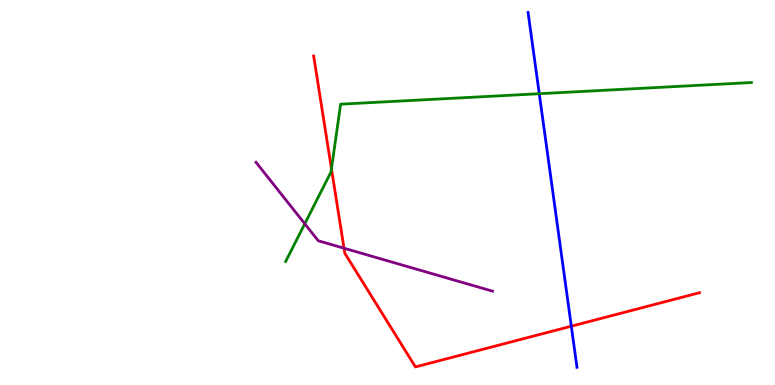[{'lines': ['blue', 'red'], 'intersections': [{'x': 7.37, 'y': 1.53}]}, {'lines': ['green', 'red'], 'intersections': [{'x': 4.28, 'y': 5.62}]}, {'lines': ['purple', 'red'], 'intersections': [{'x': 4.44, 'y': 3.55}]}, {'lines': ['blue', 'green'], 'intersections': [{'x': 6.96, 'y': 7.57}]}, {'lines': ['blue', 'purple'], 'intersections': []}, {'lines': ['green', 'purple'], 'intersections': [{'x': 3.93, 'y': 4.19}]}]